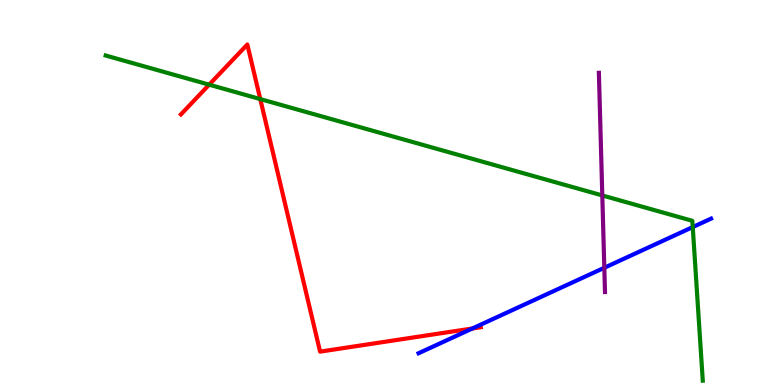[{'lines': ['blue', 'red'], 'intersections': [{'x': 6.1, 'y': 1.47}]}, {'lines': ['green', 'red'], 'intersections': [{'x': 2.7, 'y': 7.8}, {'x': 3.36, 'y': 7.43}]}, {'lines': ['purple', 'red'], 'intersections': []}, {'lines': ['blue', 'green'], 'intersections': [{'x': 8.94, 'y': 4.1}]}, {'lines': ['blue', 'purple'], 'intersections': [{'x': 7.8, 'y': 3.04}]}, {'lines': ['green', 'purple'], 'intersections': [{'x': 7.77, 'y': 4.92}]}]